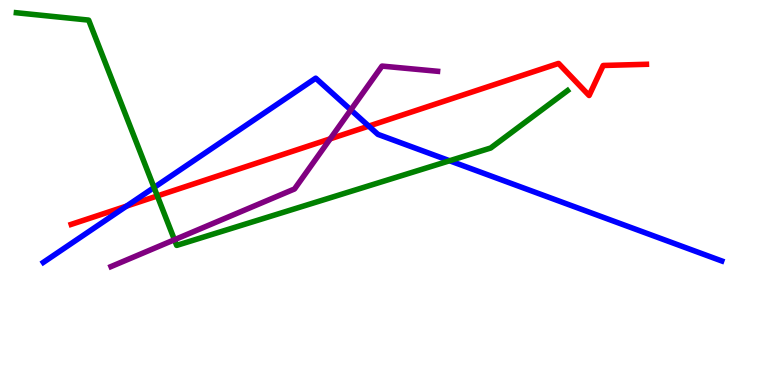[{'lines': ['blue', 'red'], 'intersections': [{'x': 1.63, 'y': 4.65}, {'x': 4.76, 'y': 6.72}]}, {'lines': ['green', 'red'], 'intersections': [{'x': 2.03, 'y': 4.91}]}, {'lines': ['purple', 'red'], 'intersections': [{'x': 4.26, 'y': 6.39}]}, {'lines': ['blue', 'green'], 'intersections': [{'x': 1.99, 'y': 5.13}, {'x': 5.8, 'y': 5.82}]}, {'lines': ['blue', 'purple'], 'intersections': [{'x': 4.53, 'y': 7.15}]}, {'lines': ['green', 'purple'], 'intersections': [{'x': 2.25, 'y': 3.77}]}]